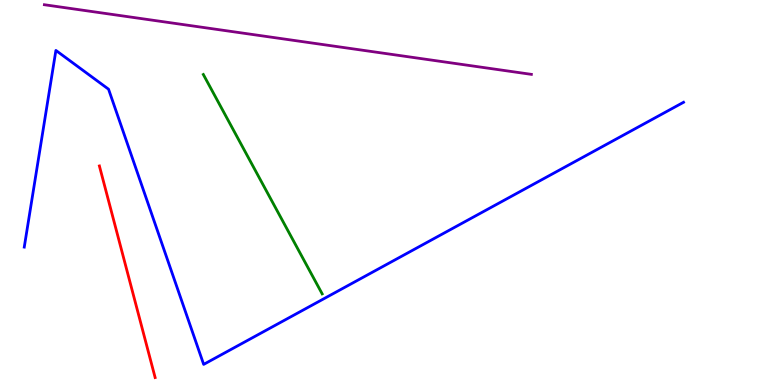[{'lines': ['blue', 'red'], 'intersections': []}, {'lines': ['green', 'red'], 'intersections': []}, {'lines': ['purple', 'red'], 'intersections': []}, {'lines': ['blue', 'green'], 'intersections': []}, {'lines': ['blue', 'purple'], 'intersections': []}, {'lines': ['green', 'purple'], 'intersections': []}]